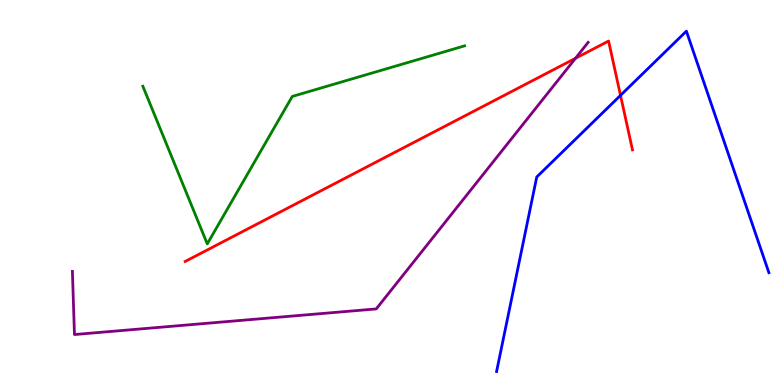[{'lines': ['blue', 'red'], 'intersections': [{'x': 8.01, 'y': 7.52}]}, {'lines': ['green', 'red'], 'intersections': []}, {'lines': ['purple', 'red'], 'intersections': [{'x': 7.43, 'y': 8.49}]}, {'lines': ['blue', 'green'], 'intersections': []}, {'lines': ['blue', 'purple'], 'intersections': []}, {'lines': ['green', 'purple'], 'intersections': []}]